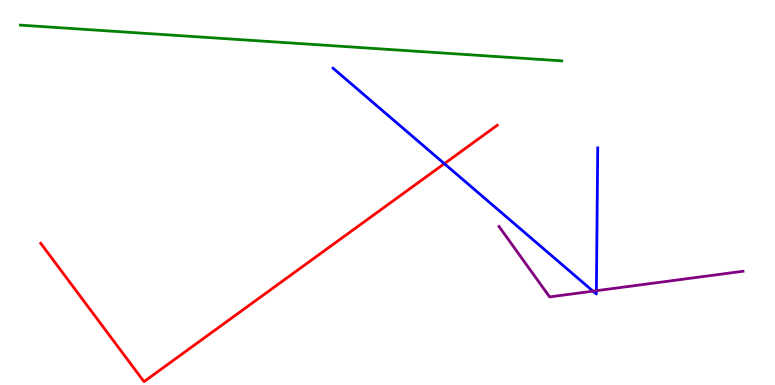[{'lines': ['blue', 'red'], 'intersections': [{'x': 5.73, 'y': 5.75}]}, {'lines': ['green', 'red'], 'intersections': []}, {'lines': ['purple', 'red'], 'intersections': []}, {'lines': ['blue', 'green'], 'intersections': []}, {'lines': ['blue', 'purple'], 'intersections': [{'x': 7.65, 'y': 2.44}, {'x': 7.7, 'y': 2.45}]}, {'lines': ['green', 'purple'], 'intersections': []}]